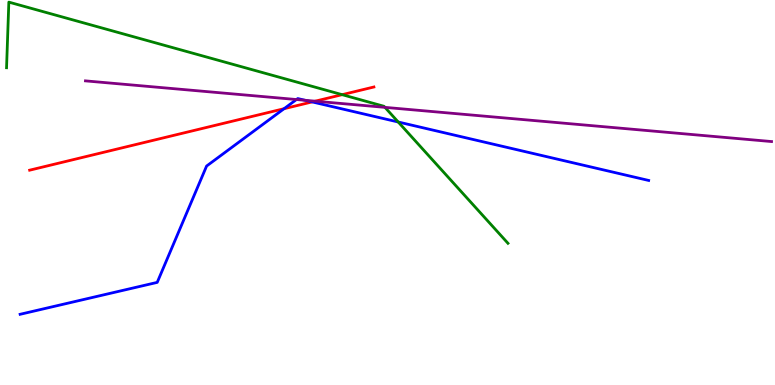[{'lines': ['blue', 'red'], 'intersections': [{'x': 3.67, 'y': 7.18}, {'x': 4.03, 'y': 7.35}]}, {'lines': ['green', 'red'], 'intersections': [{'x': 4.41, 'y': 7.54}]}, {'lines': ['purple', 'red'], 'intersections': [{'x': 4.07, 'y': 7.37}]}, {'lines': ['blue', 'green'], 'intersections': [{'x': 5.14, 'y': 6.83}]}, {'lines': ['blue', 'purple'], 'intersections': [{'x': 3.83, 'y': 7.41}, {'x': 3.94, 'y': 7.39}]}, {'lines': ['green', 'purple'], 'intersections': [{'x': 4.97, 'y': 7.21}]}]